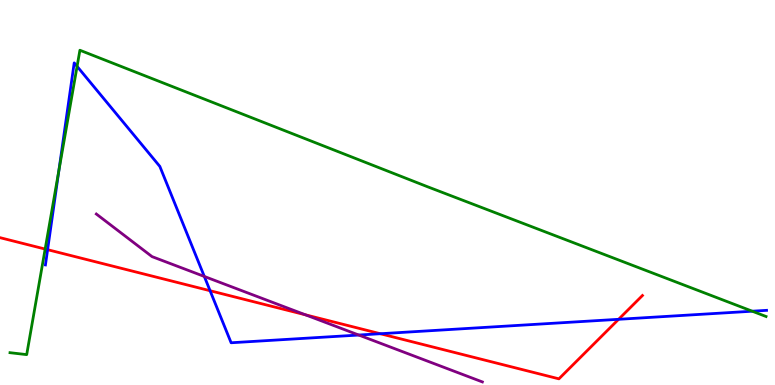[{'lines': ['blue', 'red'], 'intersections': [{'x': 0.614, 'y': 3.51}, {'x': 2.71, 'y': 2.45}, {'x': 4.91, 'y': 1.33}, {'x': 7.98, 'y': 1.71}]}, {'lines': ['green', 'red'], 'intersections': [{'x': 0.583, 'y': 3.53}]}, {'lines': ['purple', 'red'], 'intersections': [{'x': 3.94, 'y': 1.82}]}, {'lines': ['blue', 'green'], 'intersections': [{'x': 0.76, 'y': 5.57}, {'x': 0.995, 'y': 8.28}, {'x': 9.71, 'y': 1.92}]}, {'lines': ['blue', 'purple'], 'intersections': [{'x': 2.64, 'y': 2.82}, {'x': 4.63, 'y': 1.3}]}, {'lines': ['green', 'purple'], 'intersections': []}]